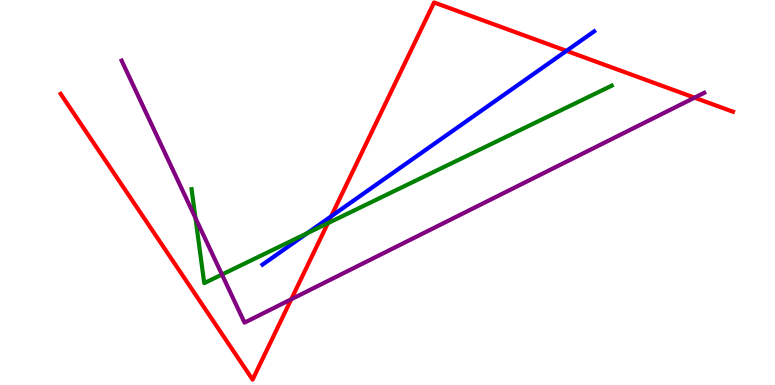[{'lines': ['blue', 'red'], 'intersections': [{'x': 4.27, 'y': 4.38}, {'x': 7.31, 'y': 8.68}]}, {'lines': ['green', 'red'], 'intersections': [{'x': 4.23, 'y': 4.2}]}, {'lines': ['purple', 'red'], 'intersections': [{'x': 3.76, 'y': 2.23}, {'x': 8.96, 'y': 7.46}]}, {'lines': ['blue', 'green'], 'intersections': [{'x': 3.96, 'y': 3.94}]}, {'lines': ['blue', 'purple'], 'intersections': []}, {'lines': ['green', 'purple'], 'intersections': [{'x': 2.52, 'y': 4.34}, {'x': 2.86, 'y': 2.87}]}]